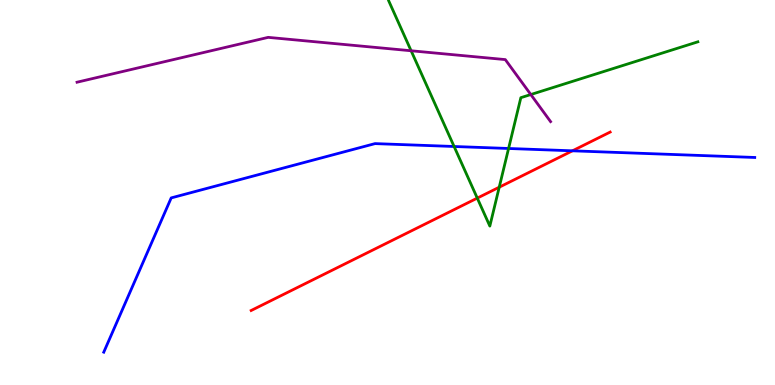[{'lines': ['blue', 'red'], 'intersections': [{'x': 7.39, 'y': 6.08}]}, {'lines': ['green', 'red'], 'intersections': [{'x': 6.16, 'y': 4.85}, {'x': 6.44, 'y': 5.14}]}, {'lines': ['purple', 'red'], 'intersections': []}, {'lines': ['blue', 'green'], 'intersections': [{'x': 5.86, 'y': 6.19}, {'x': 6.56, 'y': 6.14}]}, {'lines': ['blue', 'purple'], 'intersections': []}, {'lines': ['green', 'purple'], 'intersections': [{'x': 5.3, 'y': 8.68}, {'x': 6.85, 'y': 7.54}]}]